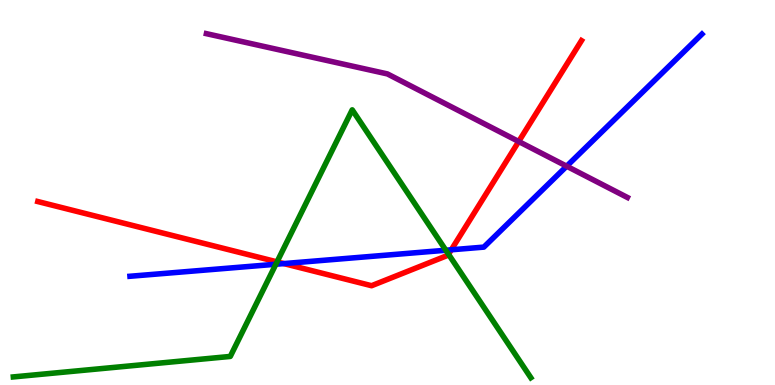[{'lines': ['blue', 'red'], 'intersections': [{'x': 3.66, 'y': 3.15}, {'x': 5.82, 'y': 3.51}]}, {'lines': ['green', 'red'], 'intersections': [{'x': 3.57, 'y': 3.2}, {'x': 5.79, 'y': 3.4}]}, {'lines': ['purple', 'red'], 'intersections': [{'x': 6.69, 'y': 6.32}]}, {'lines': ['blue', 'green'], 'intersections': [{'x': 3.56, 'y': 3.14}, {'x': 5.75, 'y': 3.5}]}, {'lines': ['blue', 'purple'], 'intersections': [{'x': 7.31, 'y': 5.68}]}, {'lines': ['green', 'purple'], 'intersections': []}]